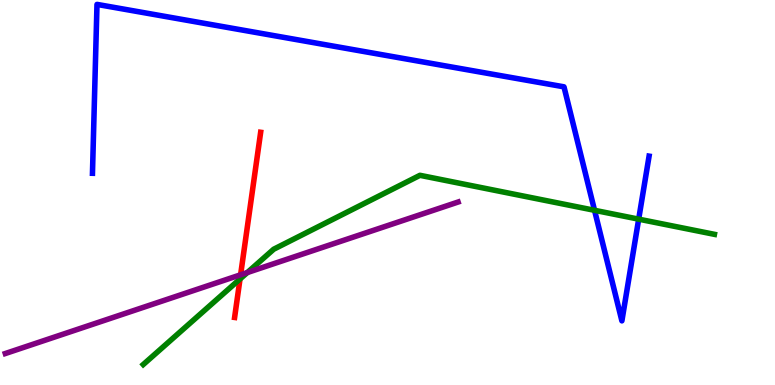[{'lines': ['blue', 'red'], 'intersections': []}, {'lines': ['green', 'red'], 'intersections': [{'x': 3.1, 'y': 2.75}]}, {'lines': ['purple', 'red'], 'intersections': [{'x': 3.1, 'y': 2.86}]}, {'lines': ['blue', 'green'], 'intersections': [{'x': 7.67, 'y': 4.54}, {'x': 8.24, 'y': 4.31}]}, {'lines': ['blue', 'purple'], 'intersections': []}, {'lines': ['green', 'purple'], 'intersections': [{'x': 3.19, 'y': 2.92}]}]